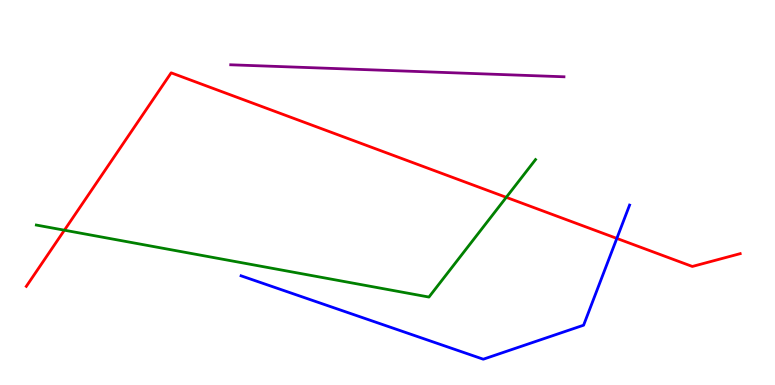[{'lines': ['blue', 'red'], 'intersections': [{'x': 7.96, 'y': 3.81}]}, {'lines': ['green', 'red'], 'intersections': [{'x': 0.831, 'y': 4.02}, {'x': 6.53, 'y': 4.87}]}, {'lines': ['purple', 'red'], 'intersections': []}, {'lines': ['blue', 'green'], 'intersections': []}, {'lines': ['blue', 'purple'], 'intersections': []}, {'lines': ['green', 'purple'], 'intersections': []}]